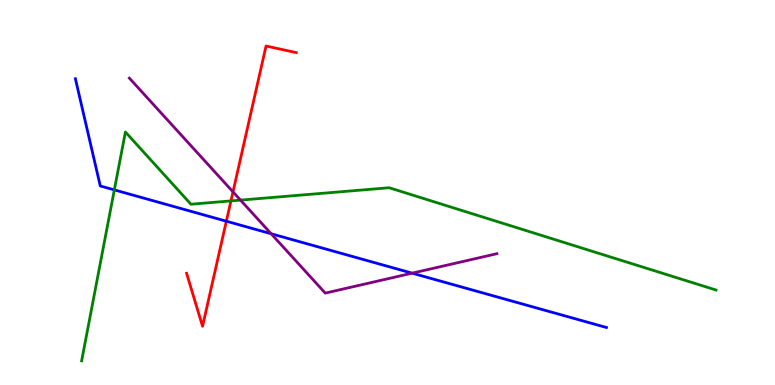[{'lines': ['blue', 'red'], 'intersections': [{'x': 2.92, 'y': 4.25}]}, {'lines': ['green', 'red'], 'intersections': [{'x': 2.98, 'y': 4.78}]}, {'lines': ['purple', 'red'], 'intersections': [{'x': 3.01, 'y': 5.02}]}, {'lines': ['blue', 'green'], 'intersections': [{'x': 1.48, 'y': 5.07}]}, {'lines': ['blue', 'purple'], 'intersections': [{'x': 3.5, 'y': 3.93}, {'x': 5.32, 'y': 2.9}]}, {'lines': ['green', 'purple'], 'intersections': [{'x': 3.1, 'y': 4.8}]}]